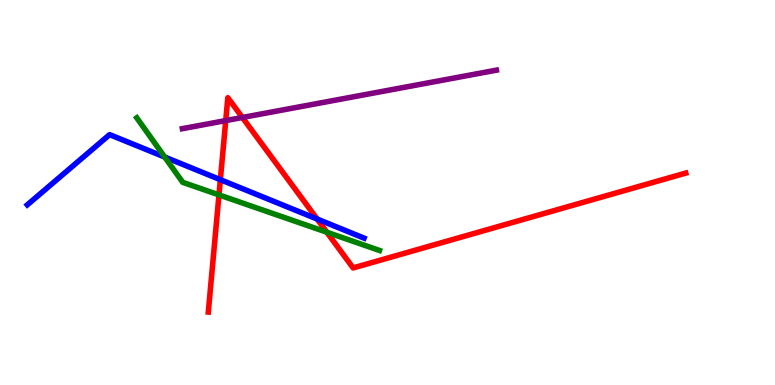[{'lines': ['blue', 'red'], 'intersections': [{'x': 2.84, 'y': 5.33}, {'x': 4.09, 'y': 4.31}]}, {'lines': ['green', 'red'], 'intersections': [{'x': 2.83, 'y': 4.94}, {'x': 4.22, 'y': 3.97}]}, {'lines': ['purple', 'red'], 'intersections': [{'x': 2.91, 'y': 6.87}, {'x': 3.13, 'y': 6.95}]}, {'lines': ['blue', 'green'], 'intersections': [{'x': 2.13, 'y': 5.92}]}, {'lines': ['blue', 'purple'], 'intersections': []}, {'lines': ['green', 'purple'], 'intersections': []}]